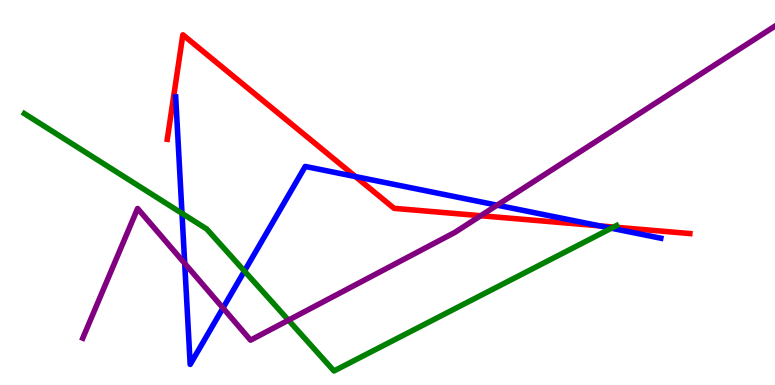[{'lines': ['blue', 'red'], 'intersections': [{'x': 4.59, 'y': 5.41}, {'x': 7.74, 'y': 4.13}]}, {'lines': ['green', 'red'], 'intersections': [{'x': 7.92, 'y': 4.1}]}, {'lines': ['purple', 'red'], 'intersections': [{'x': 6.2, 'y': 4.4}]}, {'lines': ['blue', 'green'], 'intersections': [{'x': 2.35, 'y': 4.46}, {'x': 3.15, 'y': 2.96}, {'x': 7.89, 'y': 4.07}]}, {'lines': ['blue', 'purple'], 'intersections': [{'x': 2.38, 'y': 3.16}, {'x': 2.88, 'y': 2.0}, {'x': 6.41, 'y': 4.67}]}, {'lines': ['green', 'purple'], 'intersections': [{'x': 3.72, 'y': 1.68}]}]